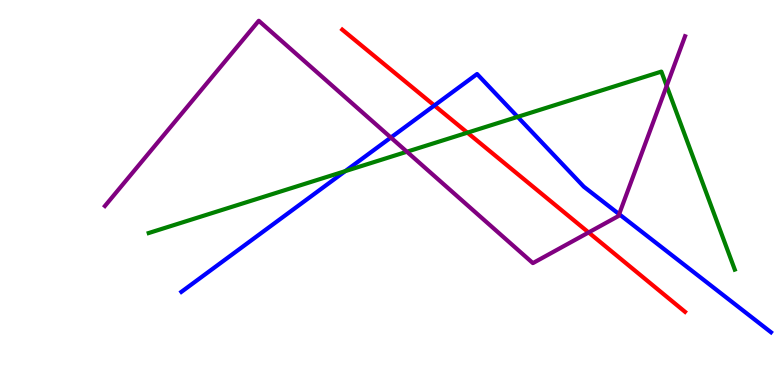[{'lines': ['blue', 'red'], 'intersections': [{'x': 5.6, 'y': 7.26}]}, {'lines': ['green', 'red'], 'intersections': [{'x': 6.03, 'y': 6.55}]}, {'lines': ['purple', 'red'], 'intersections': [{'x': 7.6, 'y': 3.96}]}, {'lines': ['blue', 'green'], 'intersections': [{'x': 4.45, 'y': 5.55}, {'x': 6.68, 'y': 6.96}]}, {'lines': ['blue', 'purple'], 'intersections': [{'x': 5.04, 'y': 6.43}, {'x': 7.99, 'y': 4.44}]}, {'lines': ['green', 'purple'], 'intersections': [{'x': 5.25, 'y': 6.06}, {'x': 8.6, 'y': 7.77}]}]